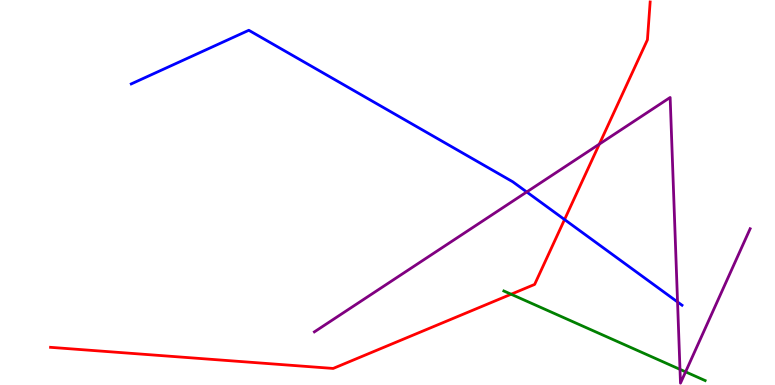[{'lines': ['blue', 'red'], 'intersections': [{'x': 7.28, 'y': 4.3}]}, {'lines': ['green', 'red'], 'intersections': [{'x': 6.6, 'y': 2.36}]}, {'lines': ['purple', 'red'], 'intersections': [{'x': 7.73, 'y': 6.26}]}, {'lines': ['blue', 'green'], 'intersections': []}, {'lines': ['blue', 'purple'], 'intersections': [{'x': 6.8, 'y': 5.01}, {'x': 8.74, 'y': 2.16}]}, {'lines': ['green', 'purple'], 'intersections': [{'x': 8.77, 'y': 0.406}, {'x': 8.85, 'y': 0.341}]}]